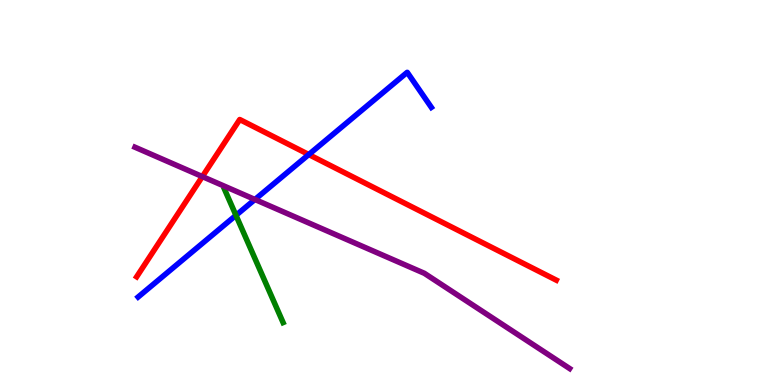[{'lines': ['blue', 'red'], 'intersections': [{'x': 3.98, 'y': 5.99}]}, {'lines': ['green', 'red'], 'intersections': []}, {'lines': ['purple', 'red'], 'intersections': [{'x': 2.61, 'y': 5.41}]}, {'lines': ['blue', 'green'], 'intersections': [{'x': 3.04, 'y': 4.41}]}, {'lines': ['blue', 'purple'], 'intersections': [{'x': 3.29, 'y': 4.82}]}, {'lines': ['green', 'purple'], 'intersections': []}]